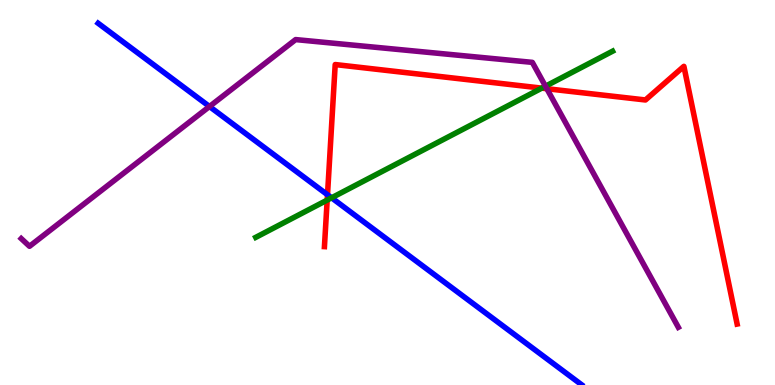[{'lines': ['blue', 'red'], 'intersections': [{'x': 4.23, 'y': 4.94}]}, {'lines': ['green', 'red'], 'intersections': [{'x': 4.22, 'y': 4.8}, {'x': 6.99, 'y': 7.71}]}, {'lines': ['purple', 'red'], 'intersections': [{'x': 7.06, 'y': 7.7}]}, {'lines': ['blue', 'green'], 'intersections': [{'x': 4.28, 'y': 4.86}]}, {'lines': ['blue', 'purple'], 'intersections': [{'x': 2.7, 'y': 7.23}]}, {'lines': ['green', 'purple'], 'intersections': [{'x': 7.04, 'y': 7.76}]}]